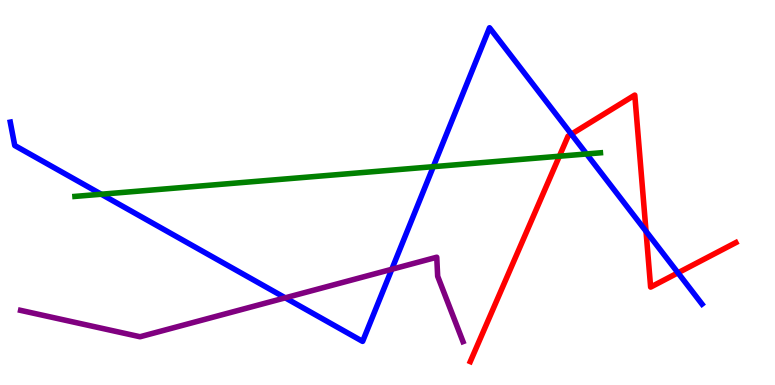[{'lines': ['blue', 'red'], 'intersections': [{'x': 7.37, 'y': 6.52}, {'x': 8.34, 'y': 3.99}, {'x': 8.75, 'y': 2.91}]}, {'lines': ['green', 'red'], 'intersections': [{'x': 7.22, 'y': 5.94}]}, {'lines': ['purple', 'red'], 'intersections': []}, {'lines': ['blue', 'green'], 'intersections': [{'x': 1.31, 'y': 4.96}, {'x': 5.59, 'y': 5.67}, {'x': 7.57, 'y': 6.0}]}, {'lines': ['blue', 'purple'], 'intersections': [{'x': 3.68, 'y': 2.26}, {'x': 5.06, 'y': 3.01}]}, {'lines': ['green', 'purple'], 'intersections': []}]